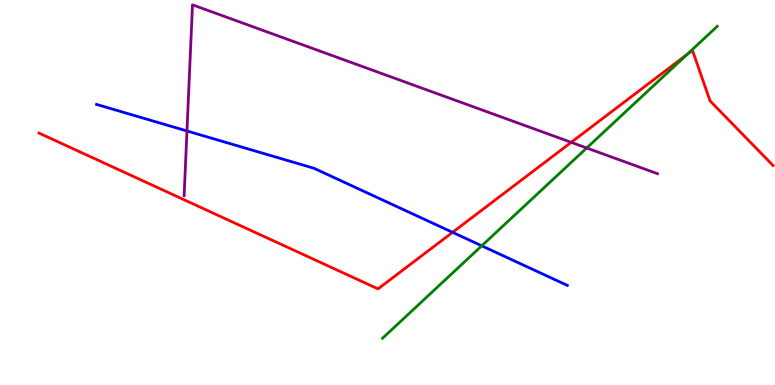[{'lines': ['blue', 'red'], 'intersections': [{'x': 5.84, 'y': 3.97}]}, {'lines': ['green', 'red'], 'intersections': [{'x': 8.87, 'y': 8.59}]}, {'lines': ['purple', 'red'], 'intersections': [{'x': 7.37, 'y': 6.3}]}, {'lines': ['blue', 'green'], 'intersections': [{'x': 6.22, 'y': 3.62}]}, {'lines': ['blue', 'purple'], 'intersections': [{'x': 2.41, 'y': 6.6}]}, {'lines': ['green', 'purple'], 'intersections': [{'x': 7.57, 'y': 6.16}]}]